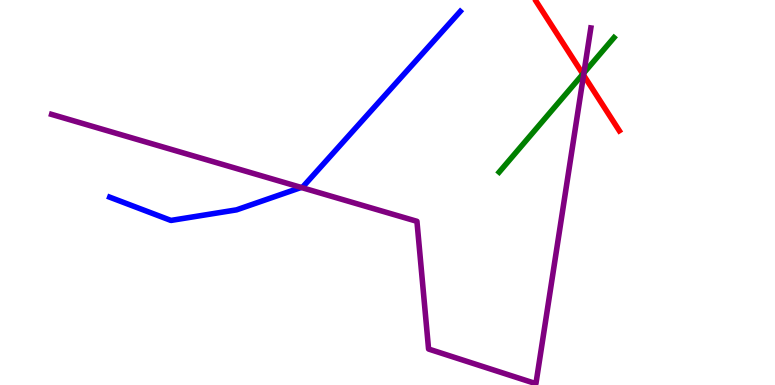[{'lines': ['blue', 'red'], 'intersections': []}, {'lines': ['green', 'red'], 'intersections': [{'x': 7.52, 'y': 8.08}]}, {'lines': ['purple', 'red'], 'intersections': [{'x': 7.53, 'y': 8.05}]}, {'lines': ['blue', 'green'], 'intersections': []}, {'lines': ['blue', 'purple'], 'intersections': [{'x': 3.89, 'y': 5.13}]}, {'lines': ['green', 'purple'], 'intersections': [{'x': 7.53, 'y': 8.11}]}]